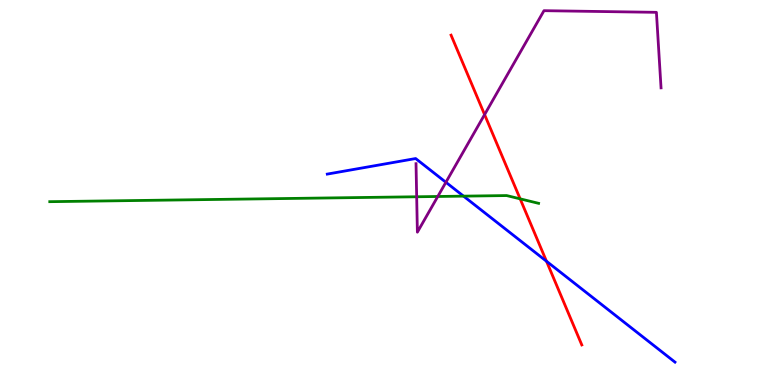[{'lines': ['blue', 'red'], 'intersections': [{'x': 7.05, 'y': 3.21}]}, {'lines': ['green', 'red'], 'intersections': [{'x': 6.71, 'y': 4.84}]}, {'lines': ['purple', 'red'], 'intersections': [{'x': 6.25, 'y': 7.02}]}, {'lines': ['blue', 'green'], 'intersections': [{'x': 5.98, 'y': 4.91}]}, {'lines': ['blue', 'purple'], 'intersections': [{'x': 5.75, 'y': 5.27}]}, {'lines': ['green', 'purple'], 'intersections': [{'x': 5.38, 'y': 4.89}, {'x': 5.65, 'y': 4.9}]}]